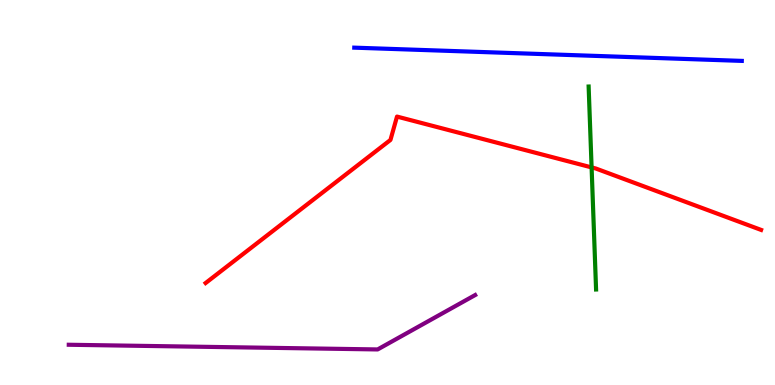[{'lines': ['blue', 'red'], 'intersections': []}, {'lines': ['green', 'red'], 'intersections': [{'x': 7.63, 'y': 5.65}]}, {'lines': ['purple', 'red'], 'intersections': []}, {'lines': ['blue', 'green'], 'intersections': []}, {'lines': ['blue', 'purple'], 'intersections': []}, {'lines': ['green', 'purple'], 'intersections': []}]